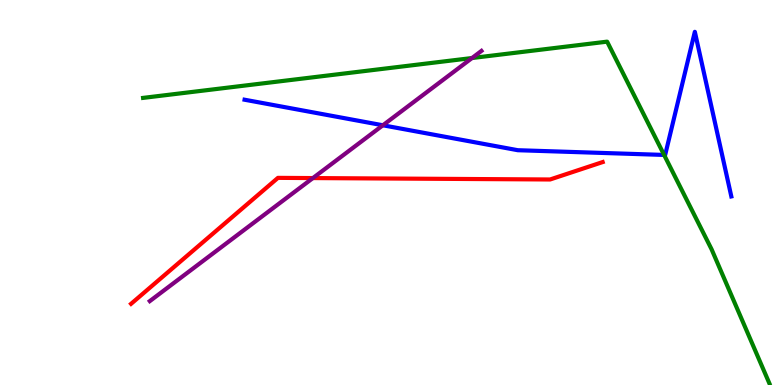[{'lines': ['blue', 'red'], 'intersections': []}, {'lines': ['green', 'red'], 'intersections': []}, {'lines': ['purple', 'red'], 'intersections': [{'x': 4.04, 'y': 5.37}]}, {'lines': ['blue', 'green'], 'intersections': [{'x': 8.57, 'y': 5.98}]}, {'lines': ['blue', 'purple'], 'intersections': [{'x': 4.94, 'y': 6.75}]}, {'lines': ['green', 'purple'], 'intersections': [{'x': 6.09, 'y': 8.49}]}]